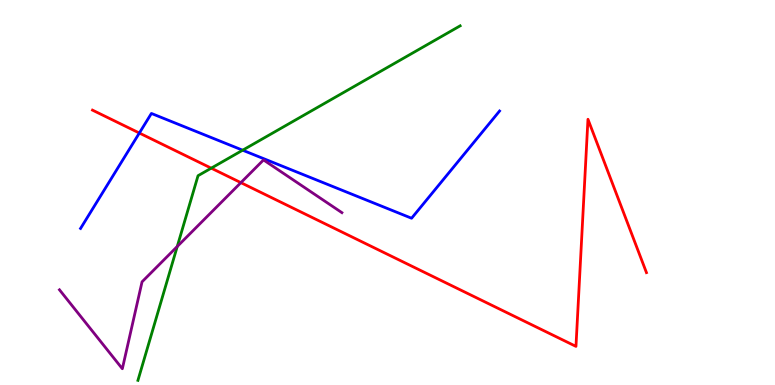[{'lines': ['blue', 'red'], 'intersections': [{'x': 1.8, 'y': 6.54}]}, {'lines': ['green', 'red'], 'intersections': [{'x': 2.73, 'y': 5.63}]}, {'lines': ['purple', 'red'], 'intersections': [{'x': 3.11, 'y': 5.26}]}, {'lines': ['blue', 'green'], 'intersections': [{'x': 3.13, 'y': 6.1}]}, {'lines': ['blue', 'purple'], 'intersections': []}, {'lines': ['green', 'purple'], 'intersections': [{'x': 2.29, 'y': 3.6}]}]